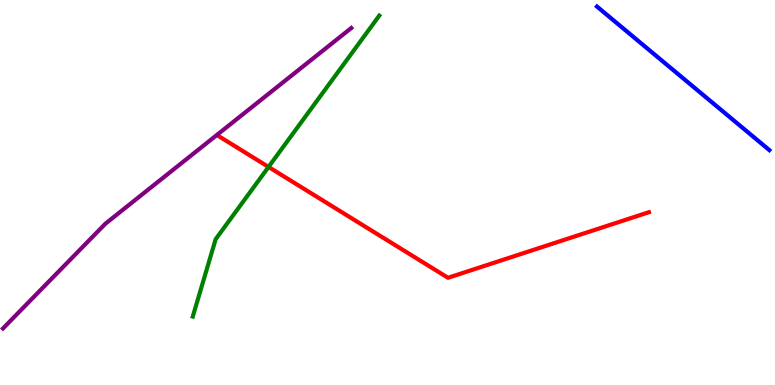[{'lines': ['blue', 'red'], 'intersections': []}, {'lines': ['green', 'red'], 'intersections': [{'x': 3.47, 'y': 5.66}]}, {'lines': ['purple', 'red'], 'intersections': []}, {'lines': ['blue', 'green'], 'intersections': []}, {'lines': ['blue', 'purple'], 'intersections': []}, {'lines': ['green', 'purple'], 'intersections': []}]